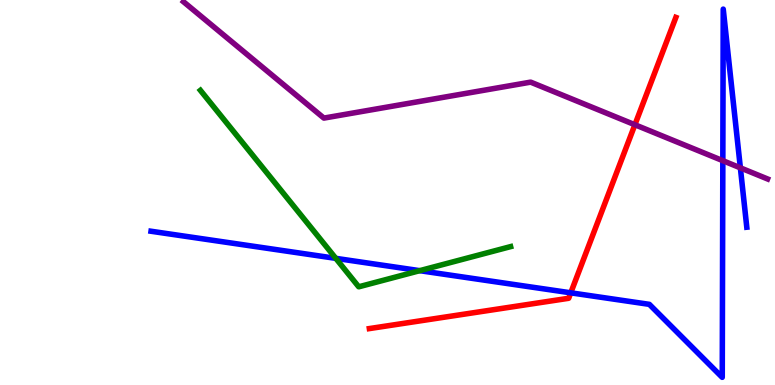[{'lines': ['blue', 'red'], 'intersections': [{'x': 7.36, 'y': 2.39}]}, {'lines': ['green', 'red'], 'intersections': []}, {'lines': ['purple', 'red'], 'intersections': [{'x': 8.19, 'y': 6.76}]}, {'lines': ['blue', 'green'], 'intersections': [{'x': 4.33, 'y': 3.29}, {'x': 5.42, 'y': 2.97}]}, {'lines': ['blue', 'purple'], 'intersections': [{'x': 9.33, 'y': 5.83}, {'x': 9.55, 'y': 5.64}]}, {'lines': ['green', 'purple'], 'intersections': []}]